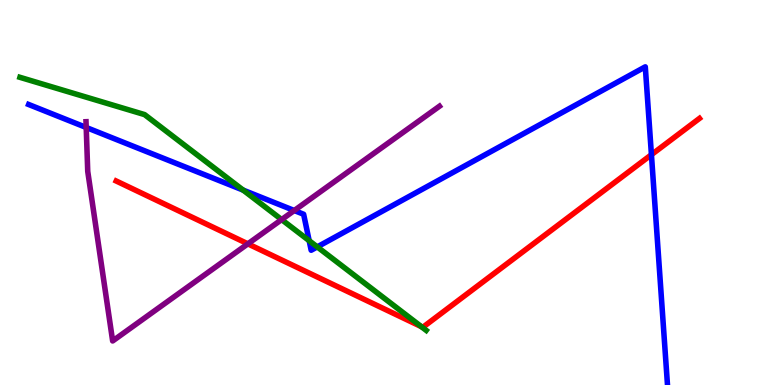[{'lines': ['blue', 'red'], 'intersections': [{'x': 8.41, 'y': 5.98}]}, {'lines': ['green', 'red'], 'intersections': [{'x': 5.44, 'y': 1.52}]}, {'lines': ['purple', 'red'], 'intersections': [{'x': 3.2, 'y': 3.67}]}, {'lines': ['blue', 'green'], 'intersections': [{'x': 3.14, 'y': 5.06}, {'x': 3.99, 'y': 3.75}, {'x': 4.09, 'y': 3.59}]}, {'lines': ['blue', 'purple'], 'intersections': [{'x': 1.11, 'y': 6.69}, {'x': 3.8, 'y': 4.53}]}, {'lines': ['green', 'purple'], 'intersections': [{'x': 3.63, 'y': 4.3}]}]